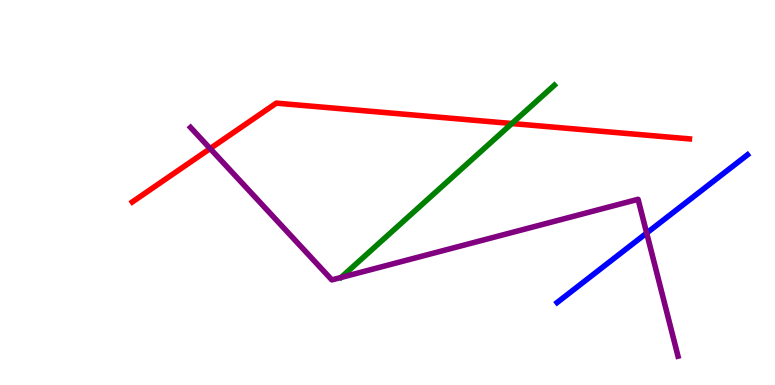[{'lines': ['blue', 'red'], 'intersections': []}, {'lines': ['green', 'red'], 'intersections': [{'x': 6.6, 'y': 6.79}]}, {'lines': ['purple', 'red'], 'intersections': [{'x': 2.71, 'y': 6.14}]}, {'lines': ['blue', 'green'], 'intersections': []}, {'lines': ['blue', 'purple'], 'intersections': [{'x': 8.34, 'y': 3.95}]}, {'lines': ['green', 'purple'], 'intersections': []}]